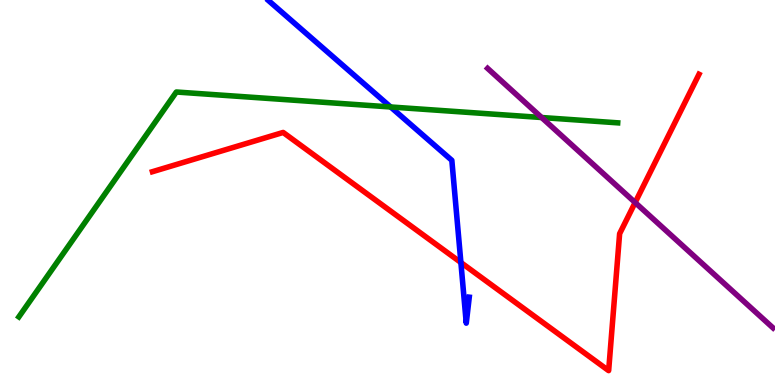[{'lines': ['blue', 'red'], 'intersections': [{'x': 5.95, 'y': 3.18}]}, {'lines': ['green', 'red'], 'intersections': []}, {'lines': ['purple', 'red'], 'intersections': [{'x': 8.2, 'y': 4.74}]}, {'lines': ['blue', 'green'], 'intersections': [{'x': 5.04, 'y': 7.22}]}, {'lines': ['blue', 'purple'], 'intersections': []}, {'lines': ['green', 'purple'], 'intersections': [{'x': 6.99, 'y': 6.95}]}]